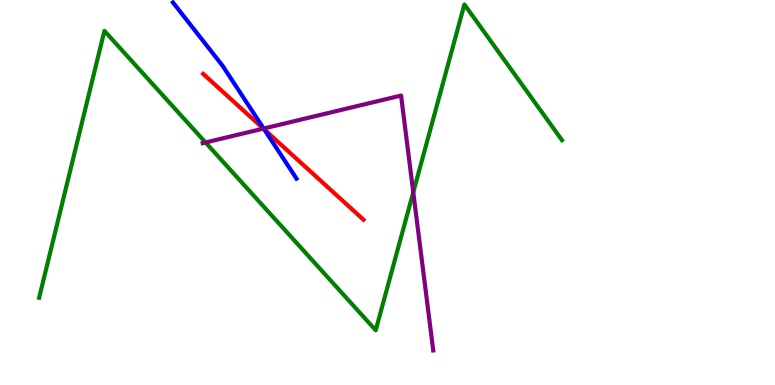[{'lines': ['blue', 'red'], 'intersections': [{'x': 3.41, 'y': 6.64}]}, {'lines': ['green', 'red'], 'intersections': []}, {'lines': ['purple', 'red'], 'intersections': [{'x': 3.4, 'y': 6.66}]}, {'lines': ['blue', 'green'], 'intersections': []}, {'lines': ['blue', 'purple'], 'intersections': [{'x': 3.4, 'y': 6.66}]}, {'lines': ['green', 'purple'], 'intersections': [{'x': 2.65, 'y': 6.3}, {'x': 5.33, 'y': 5.01}]}]